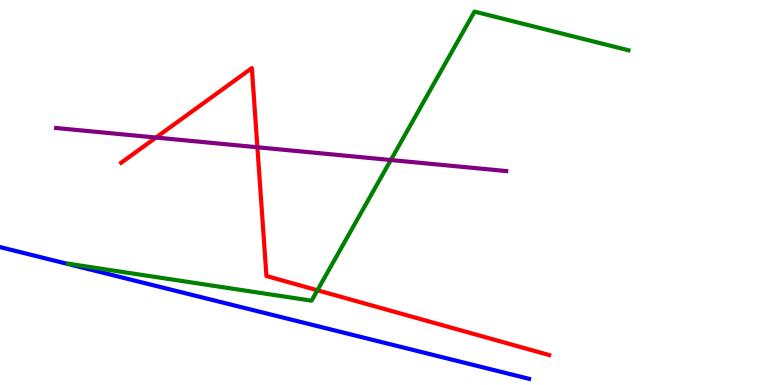[{'lines': ['blue', 'red'], 'intersections': []}, {'lines': ['green', 'red'], 'intersections': [{'x': 4.1, 'y': 2.46}]}, {'lines': ['purple', 'red'], 'intersections': [{'x': 2.01, 'y': 6.43}, {'x': 3.32, 'y': 6.18}]}, {'lines': ['blue', 'green'], 'intersections': []}, {'lines': ['blue', 'purple'], 'intersections': []}, {'lines': ['green', 'purple'], 'intersections': [{'x': 5.04, 'y': 5.84}]}]